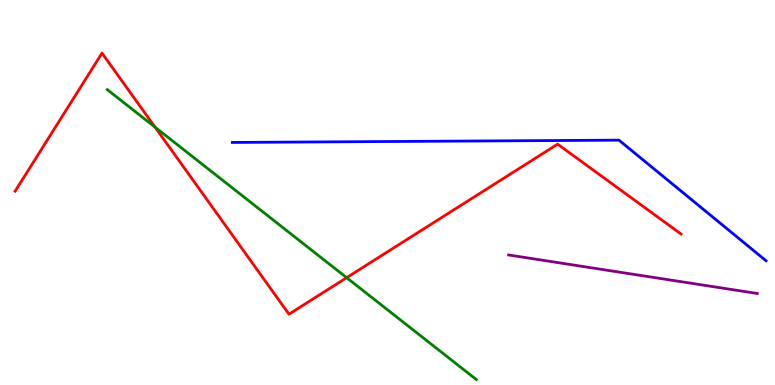[{'lines': ['blue', 'red'], 'intersections': []}, {'lines': ['green', 'red'], 'intersections': [{'x': 2.0, 'y': 6.7}, {'x': 4.47, 'y': 2.79}]}, {'lines': ['purple', 'red'], 'intersections': []}, {'lines': ['blue', 'green'], 'intersections': []}, {'lines': ['blue', 'purple'], 'intersections': []}, {'lines': ['green', 'purple'], 'intersections': []}]